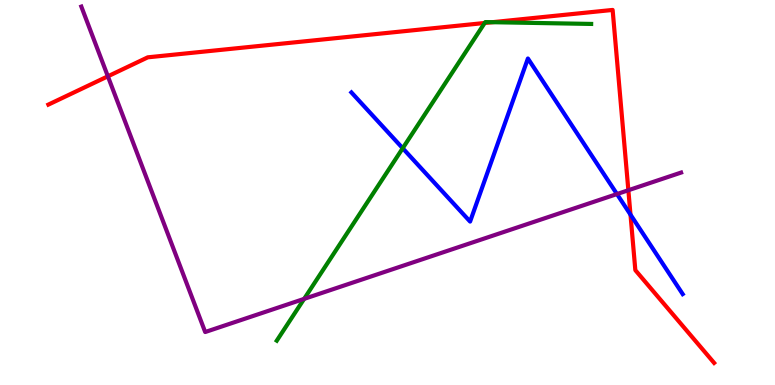[{'lines': ['blue', 'red'], 'intersections': [{'x': 8.14, 'y': 4.43}]}, {'lines': ['green', 'red'], 'intersections': [{'x': 6.25, 'y': 9.4}, {'x': 6.35, 'y': 9.42}]}, {'lines': ['purple', 'red'], 'intersections': [{'x': 1.39, 'y': 8.02}, {'x': 8.11, 'y': 5.06}]}, {'lines': ['blue', 'green'], 'intersections': [{'x': 5.2, 'y': 6.15}]}, {'lines': ['blue', 'purple'], 'intersections': [{'x': 7.96, 'y': 4.96}]}, {'lines': ['green', 'purple'], 'intersections': [{'x': 3.92, 'y': 2.24}]}]